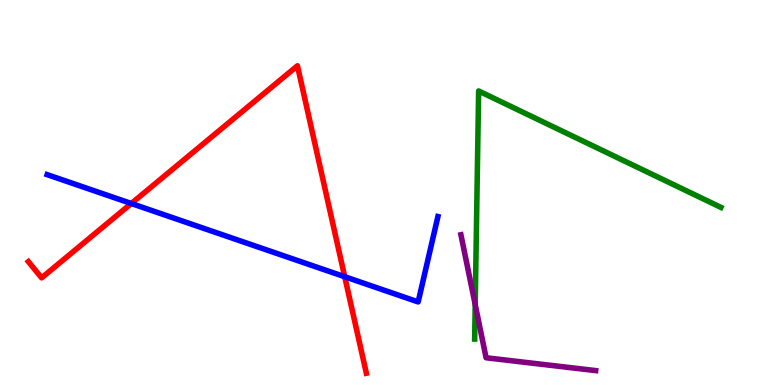[{'lines': ['blue', 'red'], 'intersections': [{'x': 1.69, 'y': 4.71}, {'x': 4.45, 'y': 2.81}]}, {'lines': ['green', 'red'], 'intersections': []}, {'lines': ['purple', 'red'], 'intersections': []}, {'lines': ['blue', 'green'], 'intersections': []}, {'lines': ['blue', 'purple'], 'intersections': []}, {'lines': ['green', 'purple'], 'intersections': [{'x': 6.13, 'y': 2.09}]}]